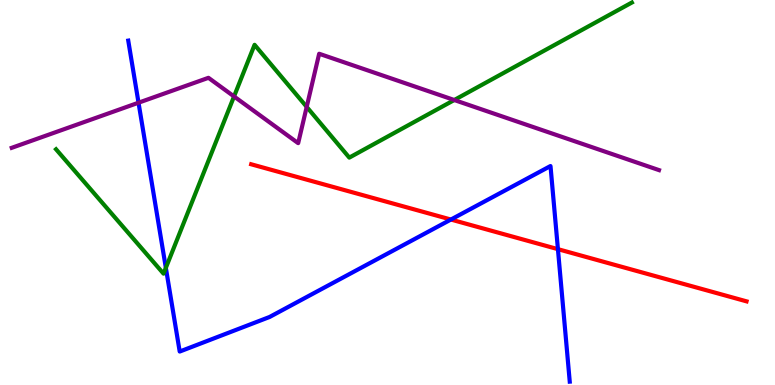[{'lines': ['blue', 'red'], 'intersections': [{'x': 5.82, 'y': 4.3}, {'x': 7.2, 'y': 3.53}]}, {'lines': ['green', 'red'], 'intersections': []}, {'lines': ['purple', 'red'], 'intersections': []}, {'lines': ['blue', 'green'], 'intersections': [{'x': 2.14, 'y': 3.04}]}, {'lines': ['blue', 'purple'], 'intersections': [{'x': 1.79, 'y': 7.33}]}, {'lines': ['green', 'purple'], 'intersections': [{'x': 3.02, 'y': 7.5}, {'x': 3.96, 'y': 7.22}, {'x': 5.86, 'y': 7.4}]}]